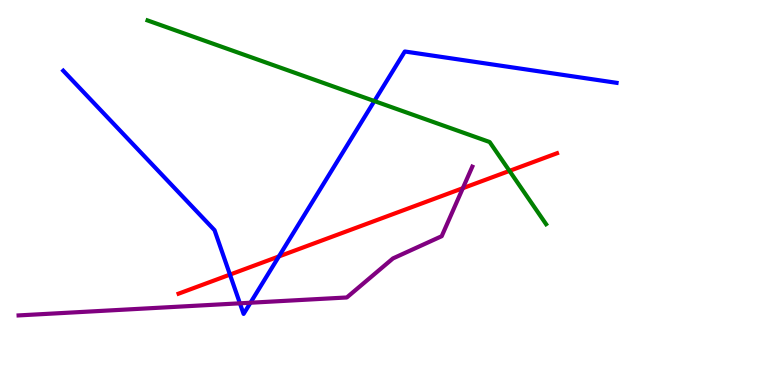[{'lines': ['blue', 'red'], 'intersections': [{'x': 2.97, 'y': 2.87}, {'x': 3.6, 'y': 3.34}]}, {'lines': ['green', 'red'], 'intersections': [{'x': 6.57, 'y': 5.56}]}, {'lines': ['purple', 'red'], 'intersections': [{'x': 5.97, 'y': 5.11}]}, {'lines': ['blue', 'green'], 'intersections': [{'x': 4.83, 'y': 7.38}]}, {'lines': ['blue', 'purple'], 'intersections': [{'x': 3.1, 'y': 2.12}, {'x': 3.23, 'y': 2.14}]}, {'lines': ['green', 'purple'], 'intersections': []}]